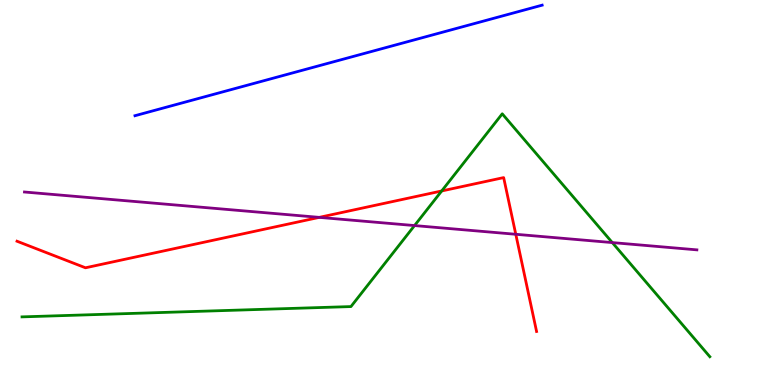[{'lines': ['blue', 'red'], 'intersections': []}, {'lines': ['green', 'red'], 'intersections': [{'x': 5.7, 'y': 5.04}]}, {'lines': ['purple', 'red'], 'intersections': [{'x': 4.12, 'y': 4.35}, {'x': 6.66, 'y': 3.91}]}, {'lines': ['blue', 'green'], 'intersections': []}, {'lines': ['blue', 'purple'], 'intersections': []}, {'lines': ['green', 'purple'], 'intersections': [{'x': 5.35, 'y': 4.14}, {'x': 7.9, 'y': 3.7}]}]